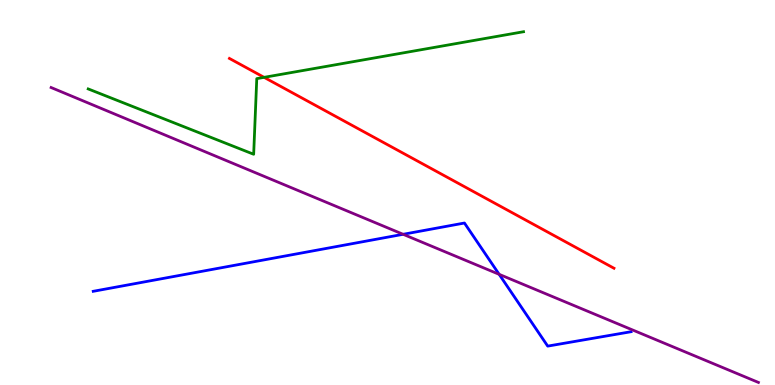[{'lines': ['blue', 'red'], 'intersections': []}, {'lines': ['green', 'red'], 'intersections': [{'x': 3.41, 'y': 7.99}]}, {'lines': ['purple', 'red'], 'intersections': []}, {'lines': ['blue', 'green'], 'intersections': []}, {'lines': ['blue', 'purple'], 'intersections': [{'x': 5.2, 'y': 3.91}, {'x': 6.44, 'y': 2.87}]}, {'lines': ['green', 'purple'], 'intersections': []}]